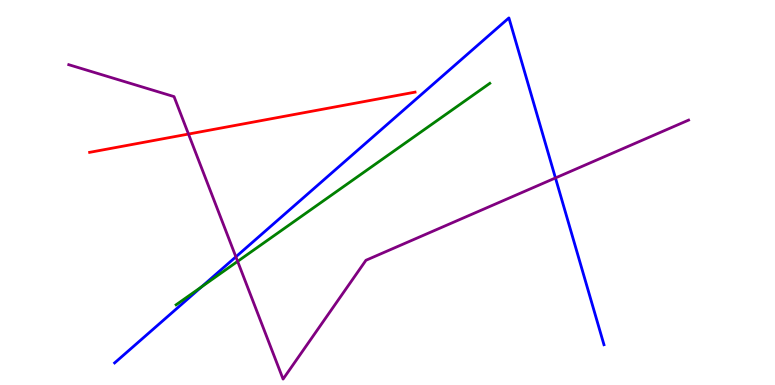[{'lines': ['blue', 'red'], 'intersections': []}, {'lines': ['green', 'red'], 'intersections': []}, {'lines': ['purple', 'red'], 'intersections': [{'x': 2.43, 'y': 6.52}]}, {'lines': ['blue', 'green'], 'intersections': [{'x': 2.6, 'y': 2.55}]}, {'lines': ['blue', 'purple'], 'intersections': [{'x': 3.04, 'y': 3.33}, {'x': 7.17, 'y': 5.38}]}, {'lines': ['green', 'purple'], 'intersections': [{'x': 3.07, 'y': 3.21}]}]